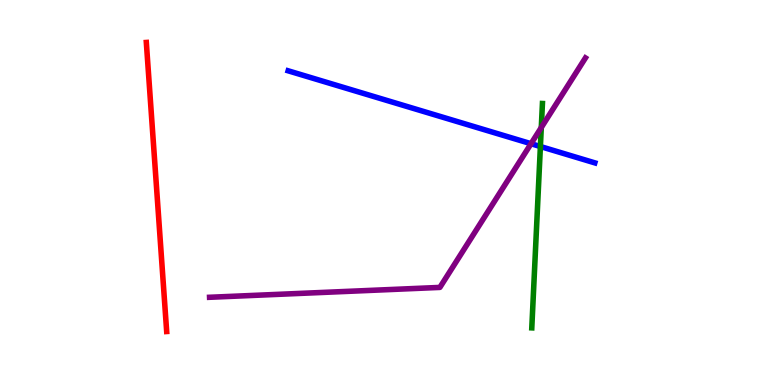[{'lines': ['blue', 'red'], 'intersections': []}, {'lines': ['green', 'red'], 'intersections': []}, {'lines': ['purple', 'red'], 'intersections': []}, {'lines': ['blue', 'green'], 'intersections': [{'x': 6.97, 'y': 6.19}]}, {'lines': ['blue', 'purple'], 'intersections': [{'x': 6.85, 'y': 6.27}]}, {'lines': ['green', 'purple'], 'intersections': [{'x': 6.98, 'y': 6.69}]}]